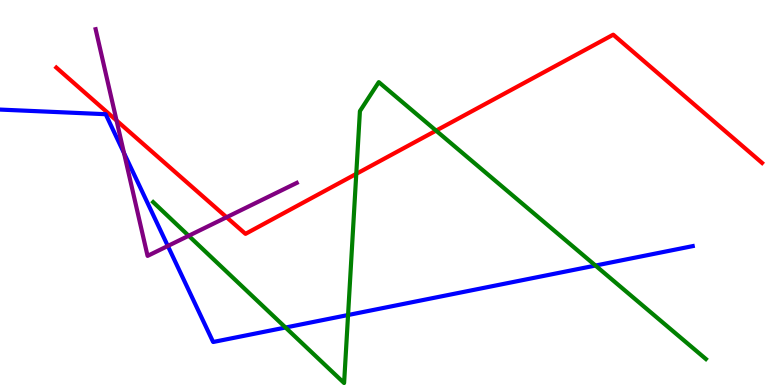[{'lines': ['blue', 'red'], 'intersections': []}, {'lines': ['green', 'red'], 'intersections': [{'x': 4.6, 'y': 5.48}, {'x': 5.63, 'y': 6.61}]}, {'lines': ['purple', 'red'], 'intersections': [{'x': 1.5, 'y': 6.87}, {'x': 2.92, 'y': 4.36}]}, {'lines': ['blue', 'green'], 'intersections': [{'x': 3.68, 'y': 1.49}, {'x': 4.49, 'y': 1.82}, {'x': 7.68, 'y': 3.1}]}, {'lines': ['blue', 'purple'], 'intersections': [{'x': 1.6, 'y': 6.02}, {'x': 2.17, 'y': 3.61}]}, {'lines': ['green', 'purple'], 'intersections': [{'x': 2.43, 'y': 3.88}]}]